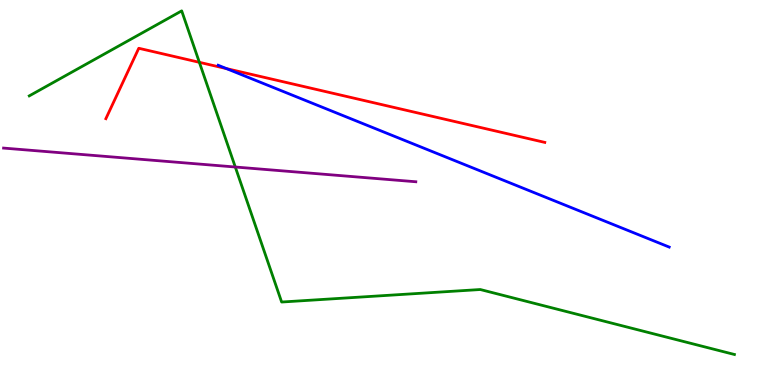[{'lines': ['blue', 'red'], 'intersections': [{'x': 2.92, 'y': 8.22}]}, {'lines': ['green', 'red'], 'intersections': [{'x': 2.57, 'y': 8.38}]}, {'lines': ['purple', 'red'], 'intersections': []}, {'lines': ['blue', 'green'], 'intersections': []}, {'lines': ['blue', 'purple'], 'intersections': []}, {'lines': ['green', 'purple'], 'intersections': [{'x': 3.04, 'y': 5.66}]}]